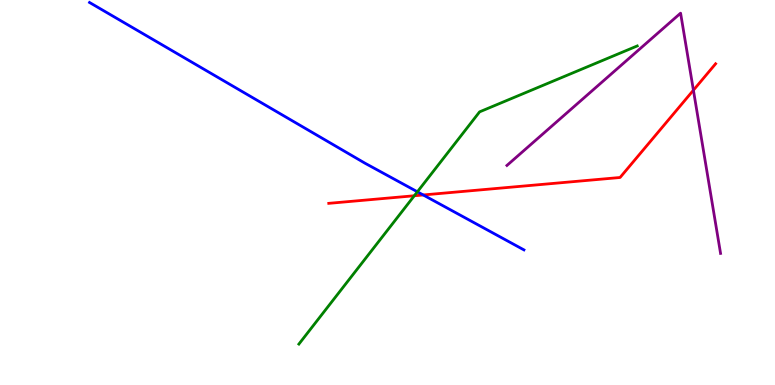[{'lines': ['blue', 'red'], 'intersections': [{'x': 5.46, 'y': 4.94}]}, {'lines': ['green', 'red'], 'intersections': [{'x': 5.35, 'y': 4.92}]}, {'lines': ['purple', 'red'], 'intersections': [{'x': 8.95, 'y': 7.66}]}, {'lines': ['blue', 'green'], 'intersections': [{'x': 5.39, 'y': 5.02}]}, {'lines': ['blue', 'purple'], 'intersections': []}, {'lines': ['green', 'purple'], 'intersections': []}]